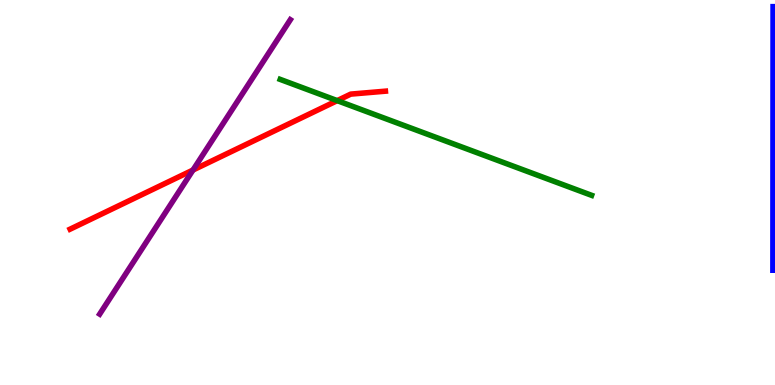[{'lines': ['blue', 'red'], 'intersections': []}, {'lines': ['green', 'red'], 'intersections': [{'x': 4.35, 'y': 7.39}]}, {'lines': ['purple', 'red'], 'intersections': [{'x': 2.49, 'y': 5.58}]}, {'lines': ['blue', 'green'], 'intersections': []}, {'lines': ['blue', 'purple'], 'intersections': []}, {'lines': ['green', 'purple'], 'intersections': []}]